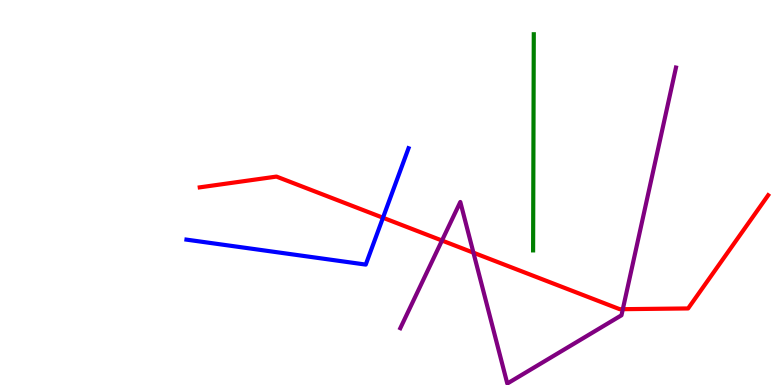[{'lines': ['blue', 'red'], 'intersections': [{'x': 4.94, 'y': 4.34}]}, {'lines': ['green', 'red'], 'intersections': []}, {'lines': ['purple', 'red'], 'intersections': [{'x': 5.7, 'y': 3.75}, {'x': 6.11, 'y': 3.44}, {'x': 8.04, 'y': 1.97}]}, {'lines': ['blue', 'green'], 'intersections': []}, {'lines': ['blue', 'purple'], 'intersections': []}, {'lines': ['green', 'purple'], 'intersections': []}]